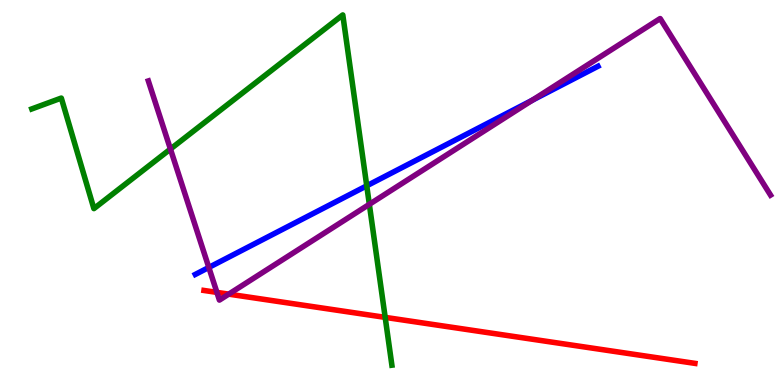[{'lines': ['blue', 'red'], 'intersections': []}, {'lines': ['green', 'red'], 'intersections': [{'x': 4.97, 'y': 1.76}]}, {'lines': ['purple', 'red'], 'intersections': [{'x': 2.8, 'y': 2.41}, {'x': 2.95, 'y': 2.36}]}, {'lines': ['blue', 'green'], 'intersections': [{'x': 4.73, 'y': 5.17}]}, {'lines': ['blue', 'purple'], 'intersections': [{'x': 2.69, 'y': 3.05}, {'x': 6.87, 'y': 7.4}]}, {'lines': ['green', 'purple'], 'intersections': [{'x': 2.2, 'y': 6.13}, {'x': 4.77, 'y': 4.69}]}]